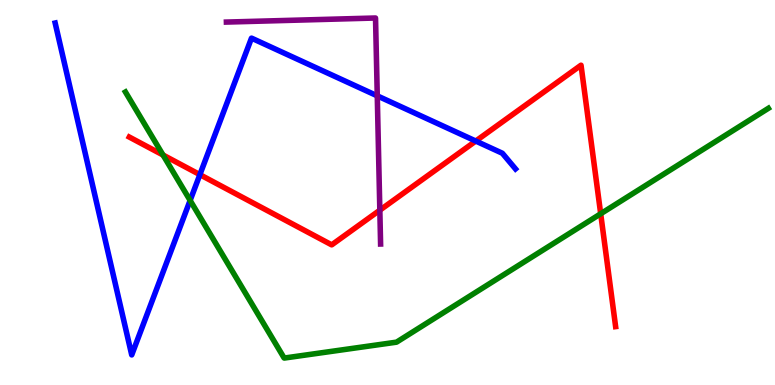[{'lines': ['blue', 'red'], 'intersections': [{'x': 2.58, 'y': 5.46}, {'x': 6.14, 'y': 6.34}]}, {'lines': ['green', 'red'], 'intersections': [{'x': 2.1, 'y': 5.97}, {'x': 7.75, 'y': 4.45}]}, {'lines': ['purple', 'red'], 'intersections': [{'x': 4.9, 'y': 4.54}]}, {'lines': ['blue', 'green'], 'intersections': [{'x': 2.45, 'y': 4.79}]}, {'lines': ['blue', 'purple'], 'intersections': [{'x': 4.87, 'y': 7.51}]}, {'lines': ['green', 'purple'], 'intersections': []}]